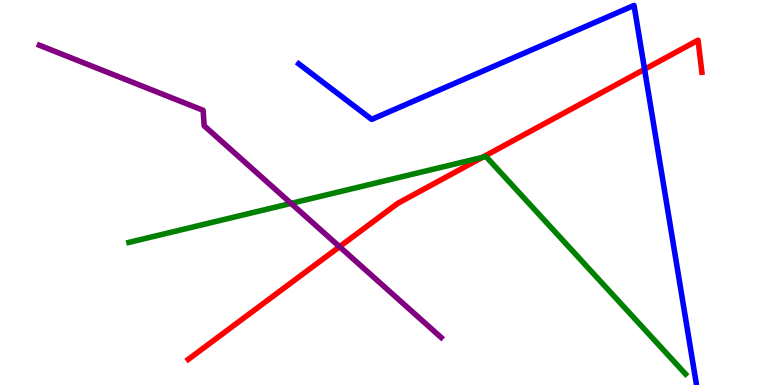[{'lines': ['blue', 'red'], 'intersections': [{'x': 8.32, 'y': 8.2}]}, {'lines': ['green', 'red'], 'intersections': [{'x': 6.22, 'y': 5.91}]}, {'lines': ['purple', 'red'], 'intersections': [{'x': 4.38, 'y': 3.59}]}, {'lines': ['blue', 'green'], 'intersections': []}, {'lines': ['blue', 'purple'], 'intersections': []}, {'lines': ['green', 'purple'], 'intersections': [{'x': 3.76, 'y': 4.72}]}]